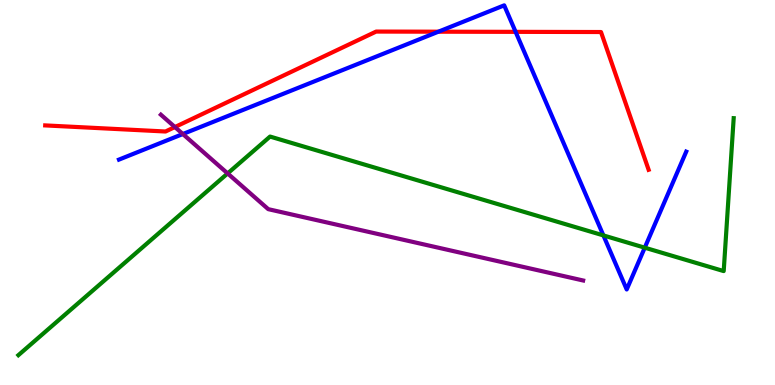[{'lines': ['blue', 'red'], 'intersections': [{'x': 5.66, 'y': 9.18}, {'x': 6.65, 'y': 9.17}]}, {'lines': ['green', 'red'], 'intersections': []}, {'lines': ['purple', 'red'], 'intersections': [{'x': 2.26, 'y': 6.7}]}, {'lines': ['blue', 'green'], 'intersections': [{'x': 7.79, 'y': 3.89}, {'x': 8.32, 'y': 3.57}]}, {'lines': ['blue', 'purple'], 'intersections': [{'x': 2.36, 'y': 6.52}]}, {'lines': ['green', 'purple'], 'intersections': [{'x': 2.94, 'y': 5.5}]}]